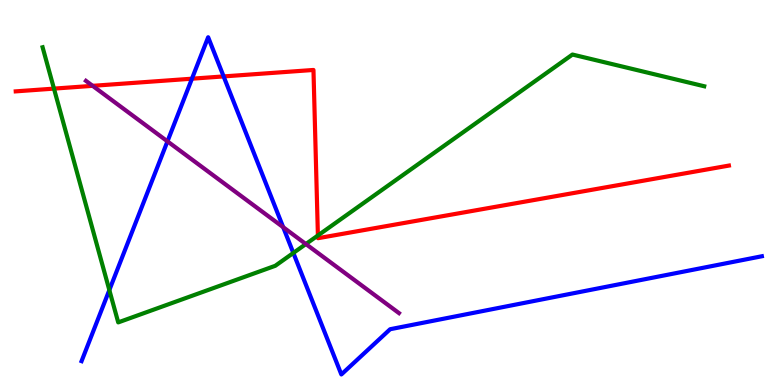[{'lines': ['blue', 'red'], 'intersections': [{'x': 2.48, 'y': 7.96}, {'x': 2.89, 'y': 8.02}]}, {'lines': ['green', 'red'], 'intersections': [{'x': 0.696, 'y': 7.7}, {'x': 4.1, 'y': 3.88}]}, {'lines': ['purple', 'red'], 'intersections': [{'x': 1.2, 'y': 7.77}]}, {'lines': ['blue', 'green'], 'intersections': [{'x': 1.41, 'y': 2.47}, {'x': 3.79, 'y': 3.43}]}, {'lines': ['blue', 'purple'], 'intersections': [{'x': 2.16, 'y': 6.33}, {'x': 3.65, 'y': 4.1}]}, {'lines': ['green', 'purple'], 'intersections': [{'x': 3.95, 'y': 3.66}]}]